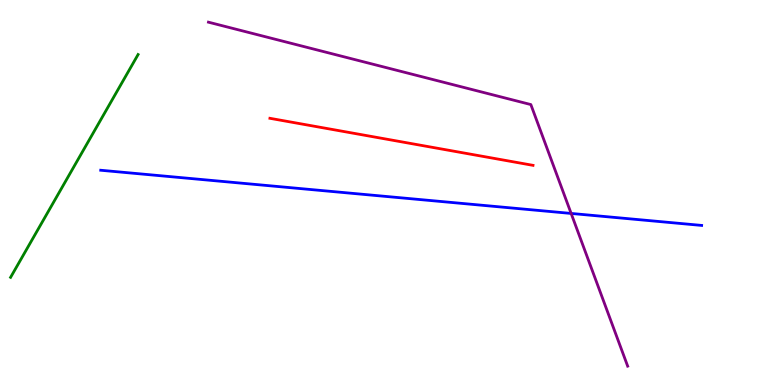[{'lines': ['blue', 'red'], 'intersections': []}, {'lines': ['green', 'red'], 'intersections': []}, {'lines': ['purple', 'red'], 'intersections': []}, {'lines': ['blue', 'green'], 'intersections': []}, {'lines': ['blue', 'purple'], 'intersections': [{'x': 7.37, 'y': 4.46}]}, {'lines': ['green', 'purple'], 'intersections': []}]